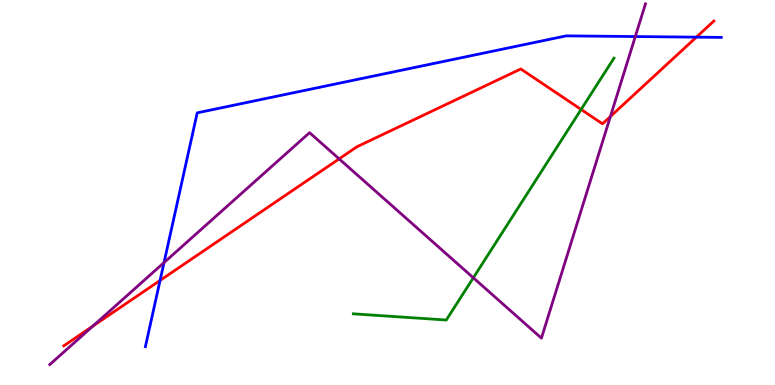[{'lines': ['blue', 'red'], 'intersections': [{'x': 2.07, 'y': 2.72}, {'x': 8.99, 'y': 9.04}]}, {'lines': ['green', 'red'], 'intersections': [{'x': 7.5, 'y': 7.16}]}, {'lines': ['purple', 'red'], 'intersections': [{'x': 1.2, 'y': 1.53}, {'x': 4.38, 'y': 5.87}, {'x': 7.88, 'y': 6.97}]}, {'lines': ['blue', 'green'], 'intersections': []}, {'lines': ['blue', 'purple'], 'intersections': [{'x': 2.12, 'y': 3.18}, {'x': 8.2, 'y': 9.05}]}, {'lines': ['green', 'purple'], 'intersections': [{'x': 6.11, 'y': 2.78}]}]